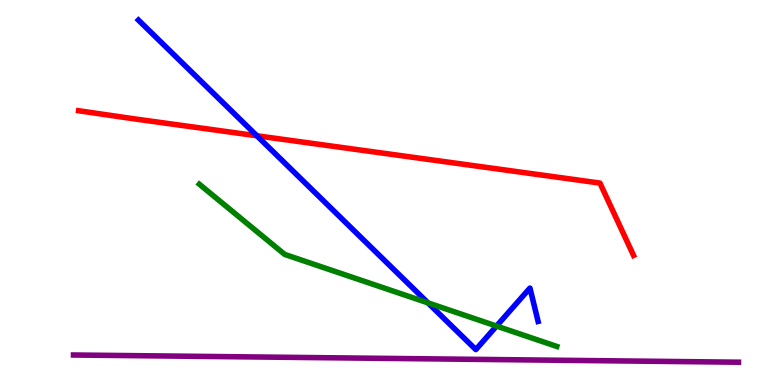[{'lines': ['blue', 'red'], 'intersections': [{'x': 3.31, 'y': 6.47}]}, {'lines': ['green', 'red'], 'intersections': []}, {'lines': ['purple', 'red'], 'intersections': []}, {'lines': ['blue', 'green'], 'intersections': [{'x': 5.52, 'y': 2.13}, {'x': 6.41, 'y': 1.53}]}, {'lines': ['blue', 'purple'], 'intersections': []}, {'lines': ['green', 'purple'], 'intersections': []}]